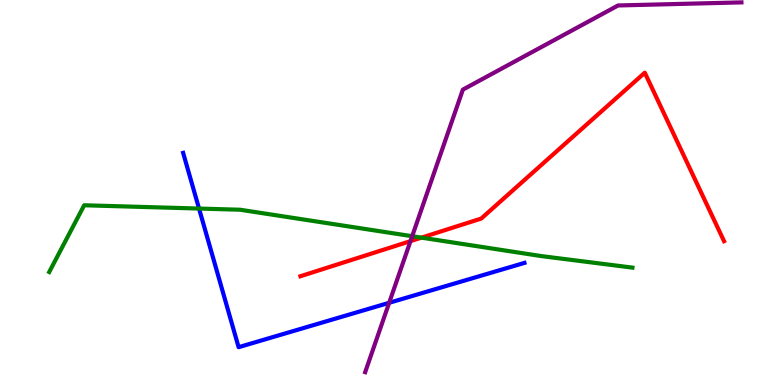[{'lines': ['blue', 'red'], 'intersections': []}, {'lines': ['green', 'red'], 'intersections': [{'x': 5.44, 'y': 3.83}]}, {'lines': ['purple', 'red'], 'intersections': [{'x': 5.3, 'y': 3.74}]}, {'lines': ['blue', 'green'], 'intersections': [{'x': 2.57, 'y': 4.58}]}, {'lines': ['blue', 'purple'], 'intersections': [{'x': 5.02, 'y': 2.14}]}, {'lines': ['green', 'purple'], 'intersections': [{'x': 5.32, 'y': 3.86}]}]